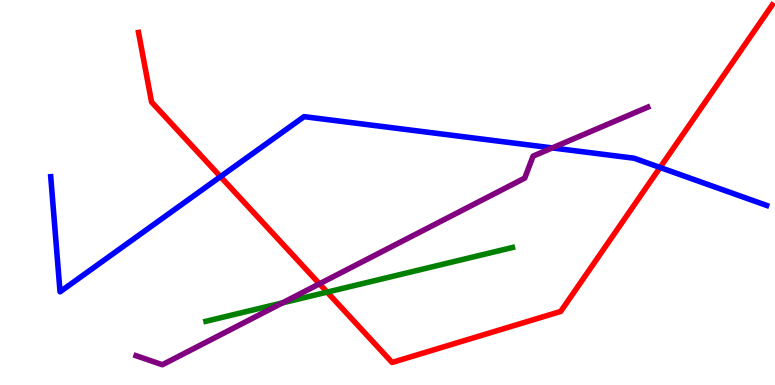[{'lines': ['blue', 'red'], 'intersections': [{'x': 2.84, 'y': 5.41}, {'x': 8.52, 'y': 5.65}]}, {'lines': ['green', 'red'], 'intersections': [{'x': 4.22, 'y': 2.41}]}, {'lines': ['purple', 'red'], 'intersections': [{'x': 4.12, 'y': 2.63}]}, {'lines': ['blue', 'green'], 'intersections': []}, {'lines': ['blue', 'purple'], 'intersections': [{'x': 7.13, 'y': 6.16}]}, {'lines': ['green', 'purple'], 'intersections': [{'x': 3.64, 'y': 2.13}]}]